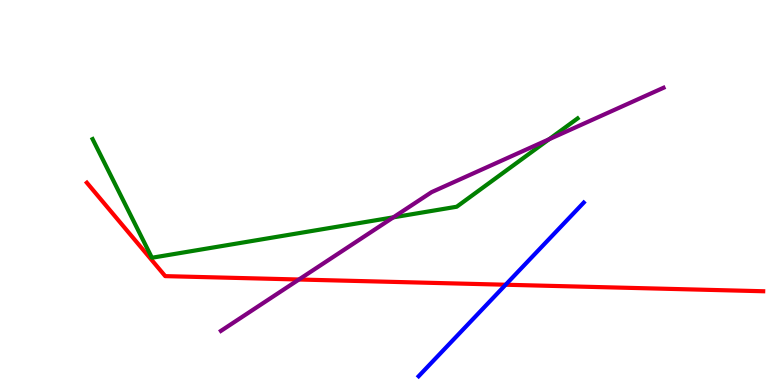[{'lines': ['blue', 'red'], 'intersections': [{'x': 6.52, 'y': 2.6}]}, {'lines': ['green', 'red'], 'intersections': []}, {'lines': ['purple', 'red'], 'intersections': [{'x': 3.86, 'y': 2.74}]}, {'lines': ['blue', 'green'], 'intersections': []}, {'lines': ['blue', 'purple'], 'intersections': []}, {'lines': ['green', 'purple'], 'intersections': [{'x': 5.08, 'y': 4.35}, {'x': 7.08, 'y': 6.38}]}]